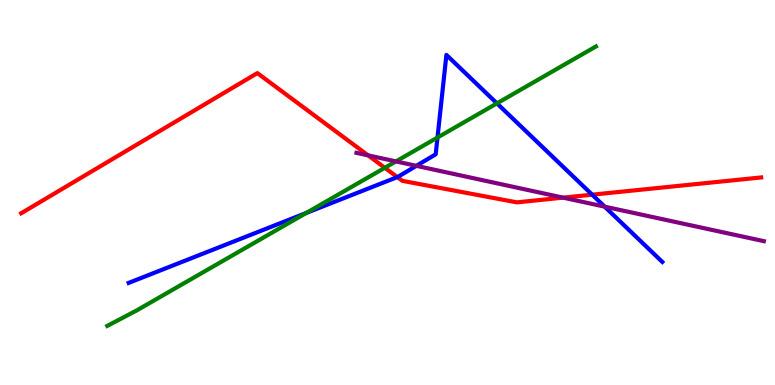[{'lines': ['blue', 'red'], 'intersections': [{'x': 5.13, 'y': 5.4}, {'x': 7.64, 'y': 4.94}]}, {'lines': ['green', 'red'], 'intersections': [{'x': 4.97, 'y': 5.64}]}, {'lines': ['purple', 'red'], 'intersections': [{'x': 4.75, 'y': 5.96}, {'x': 7.27, 'y': 4.87}]}, {'lines': ['blue', 'green'], 'intersections': [{'x': 3.95, 'y': 4.47}, {'x': 5.65, 'y': 6.43}, {'x': 6.41, 'y': 7.32}]}, {'lines': ['blue', 'purple'], 'intersections': [{'x': 5.37, 'y': 5.69}, {'x': 7.8, 'y': 4.63}]}, {'lines': ['green', 'purple'], 'intersections': [{'x': 5.11, 'y': 5.81}]}]